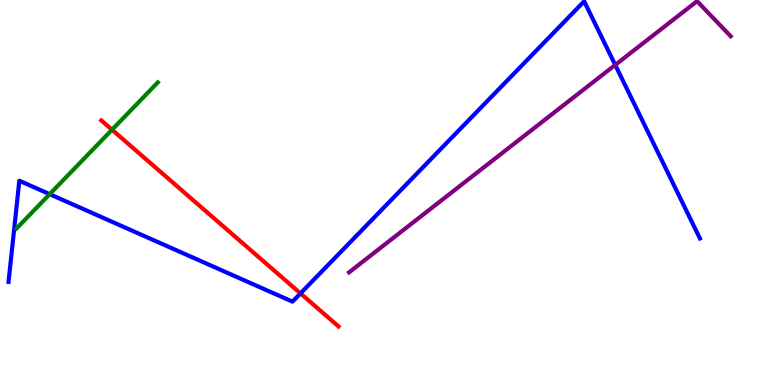[{'lines': ['blue', 'red'], 'intersections': [{'x': 3.88, 'y': 2.38}]}, {'lines': ['green', 'red'], 'intersections': [{'x': 1.45, 'y': 6.63}]}, {'lines': ['purple', 'red'], 'intersections': []}, {'lines': ['blue', 'green'], 'intersections': [{'x': 0.641, 'y': 4.96}]}, {'lines': ['blue', 'purple'], 'intersections': [{'x': 7.94, 'y': 8.31}]}, {'lines': ['green', 'purple'], 'intersections': []}]